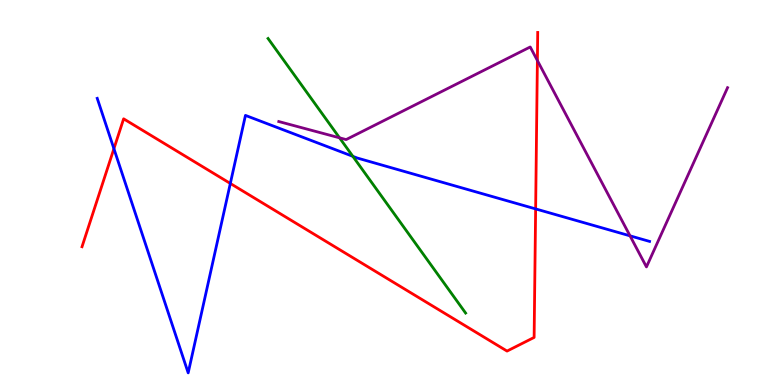[{'lines': ['blue', 'red'], 'intersections': [{'x': 1.47, 'y': 6.14}, {'x': 2.97, 'y': 5.23}, {'x': 6.91, 'y': 4.57}]}, {'lines': ['green', 'red'], 'intersections': []}, {'lines': ['purple', 'red'], 'intersections': [{'x': 6.93, 'y': 8.43}]}, {'lines': ['blue', 'green'], 'intersections': [{'x': 4.55, 'y': 5.94}]}, {'lines': ['blue', 'purple'], 'intersections': [{'x': 8.13, 'y': 3.87}]}, {'lines': ['green', 'purple'], 'intersections': [{'x': 4.38, 'y': 6.42}]}]